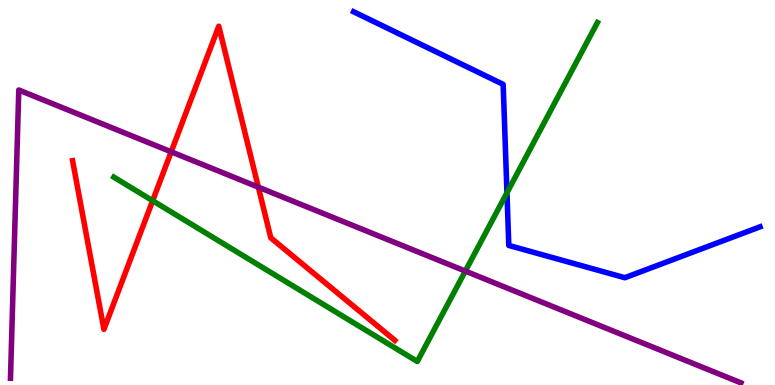[{'lines': ['blue', 'red'], 'intersections': []}, {'lines': ['green', 'red'], 'intersections': [{'x': 1.97, 'y': 4.79}]}, {'lines': ['purple', 'red'], 'intersections': [{'x': 2.21, 'y': 6.06}, {'x': 3.33, 'y': 5.14}]}, {'lines': ['blue', 'green'], 'intersections': [{'x': 6.54, 'y': 4.99}]}, {'lines': ['blue', 'purple'], 'intersections': []}, {'lines': ['green', 'purple'], 'intersections': [{'x': 6.0, 'y': 2.96}]}]